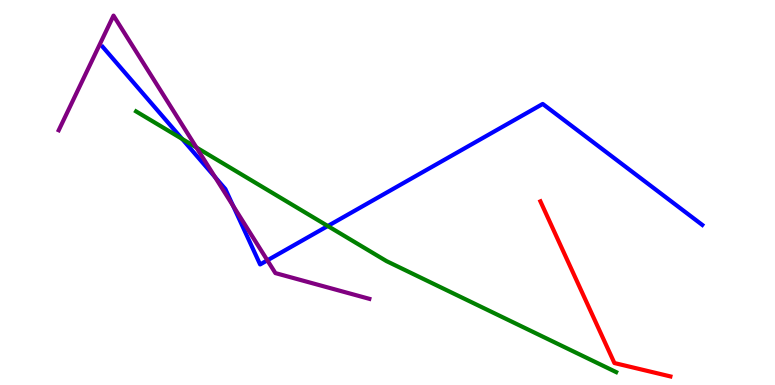[{'lines': ['blue', 'red'], 'intersections': []}, {'lines': ['green', 'red'], 'intersections': []}, {'lines': ['purple', 'red'], 'intersections': []}, {'lines': ['blue', 'green'], 'intersections': [{'x': 2.35, 'y': 6.39}, {'x': 4.23, 'y': 4.13}]}, {'lines': ['blue', 'purple'], 'intersections': [{'x': 2.77, 'y': 5.4}, {'x': 3.01, 'y': 4.65}, {'x': 3.45, 'y': 3.24}]}, {'lines': ['green', 'purple'], 'intersections': [{'x': 2.53, 'y': 6.17}]}]